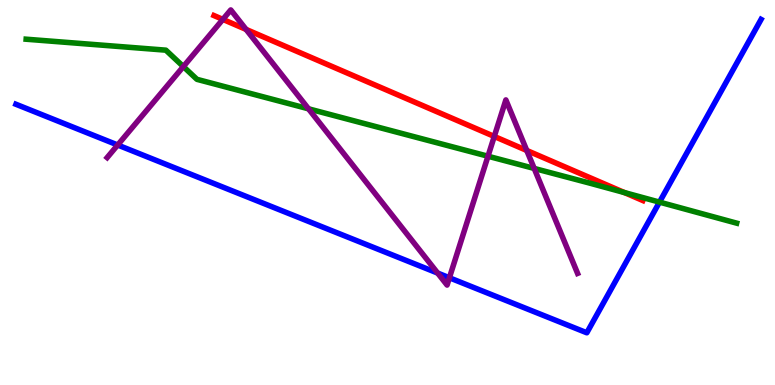[{'lines': ['blue', 'red'], 'intersections': []}, {'lines': ['green', 'red'], 'intersections': [{'x': 8.06, 'y': 5.0}]}, {'lines': ['purple', 'red'], 'intersections': [{'x': 2.88, 'y': 9.5}, {'x': 3.18, 'y': 9.24}, {'x': 6.38, 'y': 6.46}, {'x': 6.8, 'y': 6.09}]}, {'lines': ['blue', 'green'], 'intersections': [{'x': 8.51, 'y': 4.75}]}, {'lines': ['blue', 'purple'], 'intersections': [{'x': 1.52, 'y': 6.23}, {'x': 5.65, 'y': 2.91}, {'x': 5.8, 'y': 2.79}]}, {'lines': ['green', 'purple'], 'intersections': [{'x': 2.37, 'y': 8.27}, {'x': 3.98, 'y': 7.17}, {'x': 6.3, 'y': 5.94}, {'x': 6.89, 'y': 5.62}]}]